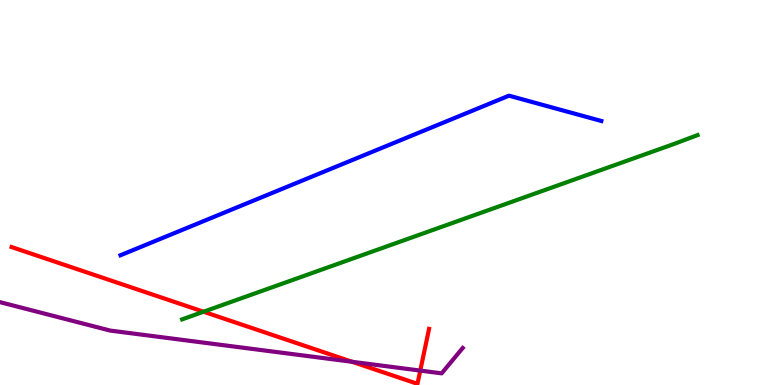[{'lines': ['blue', 'red'], 'intersections': []}, {'lines': ['green', 'red'], 'intersections': [{'x': 2.63, 'y': 1.9}]}, {'lines': ['purple', 'red'], 'intersections': [{'x': 4.54, 'y': 0.603}, {'x': 5.42, 'y': 0.374}]}, {'lines': ['blue', 'green'], 'intersections': []}, {'lines': ['blue', 'purple'], 'intersections': []}, {'lines': ['green', 'purple'], 'intersections': []}]